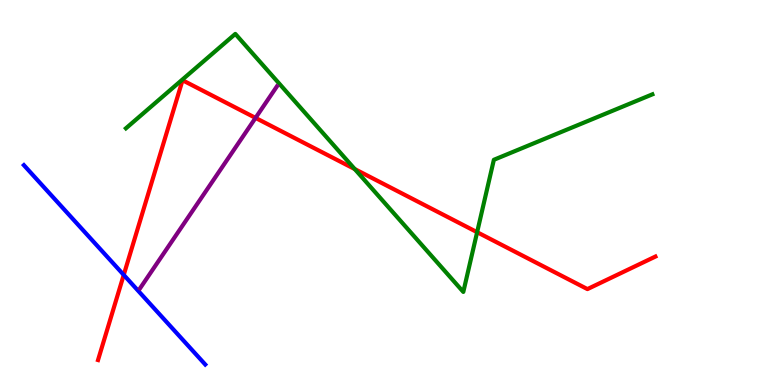[{'lines': ['blue', 'red'], 'intersections': [{'x': 1.6, 'y': 2.86}]}, {'lines': ['green', 'red'], 'intersections': [{'x': 4.58, 'y': 5.61}, {'x': 6.16, 'y': 3.97}]}, {'lines': ['purple', 'red'], 'intersections': [{'x': 3.3, 'y': 6.94}]}, {'lines': ['blue', 'green'], 'intersections': []}, {'lines': ['blue', 'purple'], 'intersections': []}, {'lines': ['green', 'purple'], 'intersections': []}]